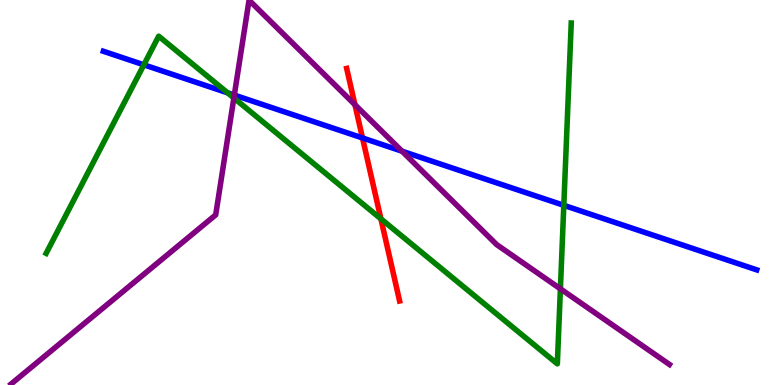[{'lines': ['blue', 'red'], 'intersections': [{'x': 4.68, 'y': 6.42}]}, {'lines': ['green', 'red'], 'intersections': [{'x': 4.91, 'y': 4.32}]}, {'lines': ['purple', 'red'], 'intersections': [{'x': 4.58, 'y': 7.28}]}, {'lines': ['blue', 'green'], 'intersections': [{'x': 1.86, 'y': 8.32}, {'x': 2.94, 'y': 7.59}, {'x': 7.27, 'y': 4.67}]}, {'lines': ['blue', 'purple'], 'intersections': [{'x': 3.02, 'y': 7.53}, {'x': 5.19, 'y': 6.07}]}, {'lines': ['green', 'purple'], 'intersections': [{'x': 3.02, 'y': 7.46}, {'x': 7.23, 'y': 2.5}]}]